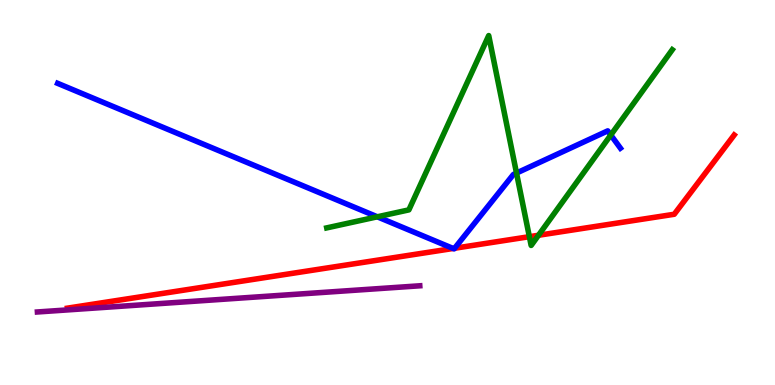[{'lines': ['blue', 'red'], 'intersections': [{'x': 5.85, 'y': 3.55}, {'x': 5.87, 'y': 3.55}]}, {'lines': ['green', 'red'], 'intersections': [{'x': 6.83, 'y': 3.85}, {'x': 6.95, 'y': 3.89}]}, {'lines': ['purple', 'red'], 'intersections': []}, {'lines': ['blue', 'green'], 'intersections': [{'x': 4.87, 'y': 4.37}, {'x': 6.66, 'y': 5.51}, {'x': 7.88, 'y': 6.49}]}, {'lines': ['blue', 'purple'], 'intersections': []}, {'lines': ['green', 'purple'], 'intersections': []}]